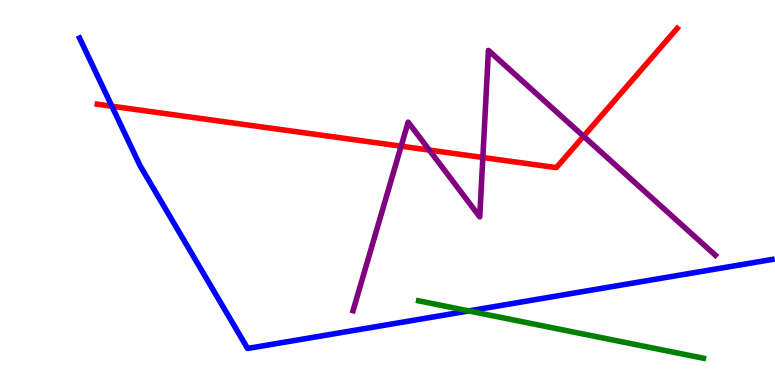[{'lines': ['blue', 'red'], 'intersections': [{'x': 1.44, 'y': 7.24}]}, {'lines': ['green', 'red'], 'intersections': []}, {'lines': ['purple', 'red'], 'intersections': [{'x': 5.18, 'y': 6.2}, {'x': 5.54, 'y': 6.1}, {'x': 6.23, 'y': 5.91}, {'x': 7.53, 'y': 6.46}]}, {'lines': ['blue', 'green'], 'intersections': [{'x': 6.05, 'y': 1.92}]}, {'lines': ['blue', 'purple'], 'intersections': []}, {'lines': ['green', 'purple'], 'intersections': []}]